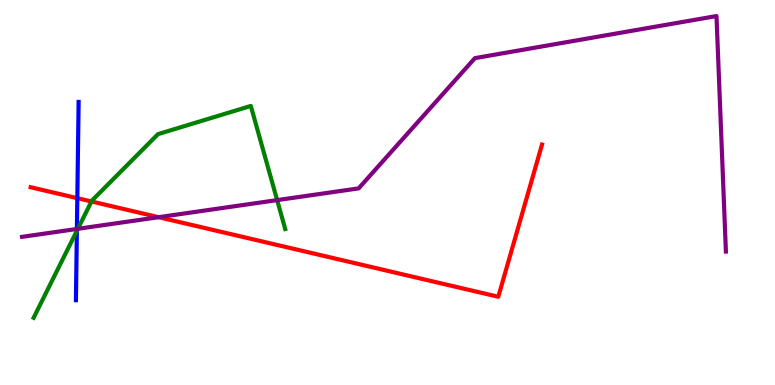[{'lines': ['blue', 'red'], 'intersections': [{'x': 0.998, 'y': 4.85}]}, {'lines': ['green', 'red'], 'intersections': [{'x': 1.18, 'y': 4.77}]}, {'lines': ['purple', 'red'], 'intersections': [{'x': 2.05, 'y': 4.36}]}, {'lines': ['blue', 'green'], 'intersections': [{'x': 0.992, 'y': 4.0}]}, {'lines': ['blue', 'purple'], 'intersections': [{'x': 0.992, 'y': 4.05}]}, {'lines': ['green', 'purple'], 'intersections': [{'x': 1.0, 'y': 4.06}, {'x': 3.58, 'y': 4.8}]}]